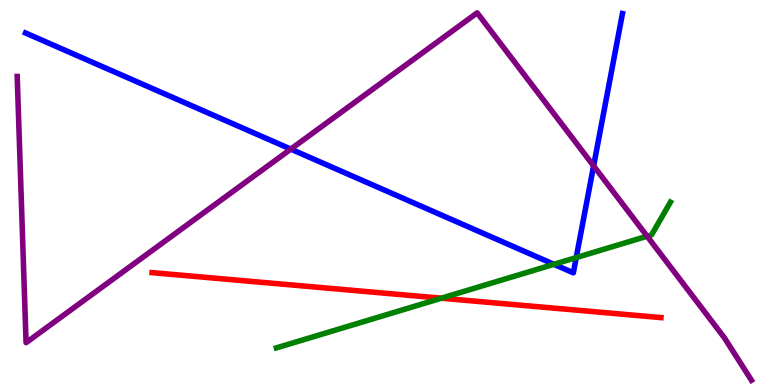[{'lines': ['blue', 'red'], 'intersections': []}, {'lines': ['green', 'red'], 'intersections': [{'x': 5.7, 'y': 2.25}]}, {'lines': ['purple', 'red'], 'intersections': []}, {'lines': ['blue', 'green'], 'intersections': [{'x': 7.15, 'y': 3.13}, {'x': 7.44, 'y': 3.31}]}, {'lines': ['blue', 'purple'], 'intersections': [{'x': 3.75, 'y': 6.13}, {'x': 7.66, 'y': 5.69}]}, {'lines': ['green', 'purple'], 'intersections': [{'x': 8.35, 'y': 3.86}]}]